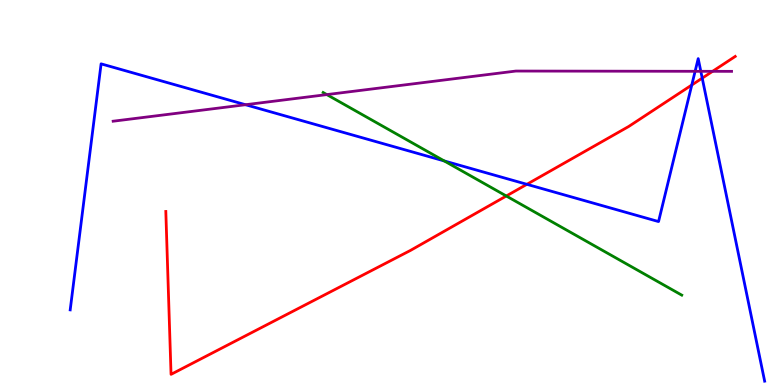[{'lines': ['blue', 'red'], 'intersections': [{'x': 6.8, 'y': 5.21}, {'x': 8.93, 'y': 7.79}, {'x': 9.06, 'y': 7.97}]}, {'lines': ['green', 'red'], 'intersections': [{'x': 6.53, 'y': 4.91}]}, {'lines': ['purple', 'red'], 'intersections': [{'x': 9.19, 'y': 8.15}]}, {'lines': ['blue', 'green'], 'intersections': [{'x': 5.73, 'y': 5.82}]}, {'lines': ['blue', 'purple'], 'intersections': [{'x': 3.17, 'y': 7.28}, {'x': 8.97, 'y': 8.15}, {'x': 9.04, 'y': 8.15}]}, {'lines': ['green', 'purple'], 'intersections': [{'x': 4.22, 'y': 7.54}]}]